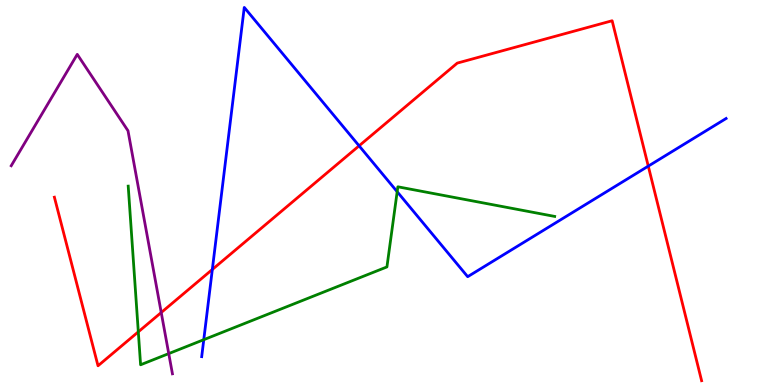[{'lines': ['blue', 'red'], 'intersections': [{'x': 2.74, 'y': 3.0}, {'x': 4.63, 'y': 6.21}, {'x': 8.36, 'y': 5.68}]}, {'lines': ['green', 'red'], 'intersections': [{'x': 1.78, 'y': 1.38}]}, {'lines': ['purple', 'red'], 'intersections': [{'x': 2.08, 'y': 1.88}]}, {'lines': ['blue', 'green'], 'intersections': [{'x': 2.63, 'y': 1.18}, {'x': 5.12, 'y': 5.02}]}, {'lines': ['blue', 'purple'], 'intersections': []}, {'lines': ['green', 'purple'], 'intersections': [{'x': 2.18, 'y': 0.815}]}]